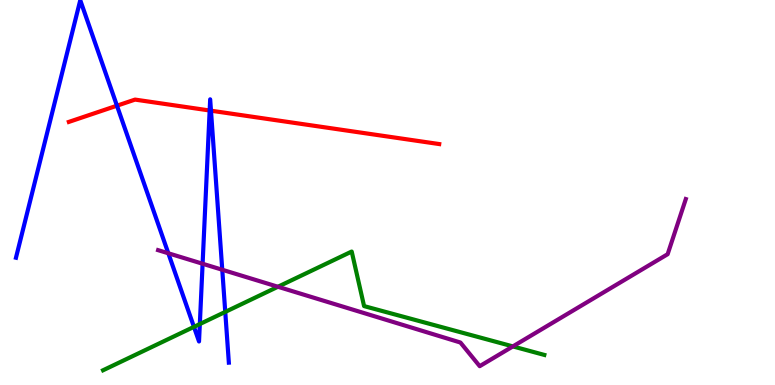[{'lines': ['blue', 'red'], 'intersections': [{'x': 1.51, 'y': 7.25}, {'x': 2.71, 'y': 7.13}, {'x': 2.72, 'y': 7.12}]}, {'lines': ['green', 'red'], 'intersections': []}, {'lines': ['purple', 'red'], 'intersections': []}, {'lines': ['blue', 'green'], 'intersections': [{'x': 2.5, 'y': 1.51}, {'x': 2.58, 'y': 1.58}, {'x': 2.91, 'y': 1.9}]}, {'lines': ['blue', 'purple'], 'intersections': [{'x': 2.17, 'y': 3.42}, {'x': 2.61, 'y': 3.15}, {'x': 2.87, 'y': 2.99}]}, {'lines': ['green', 'purple'], 'intersections': [{'x': 3.59, 'y': 2.55}, {'x': 6.62, 'y': 1.0}]}]